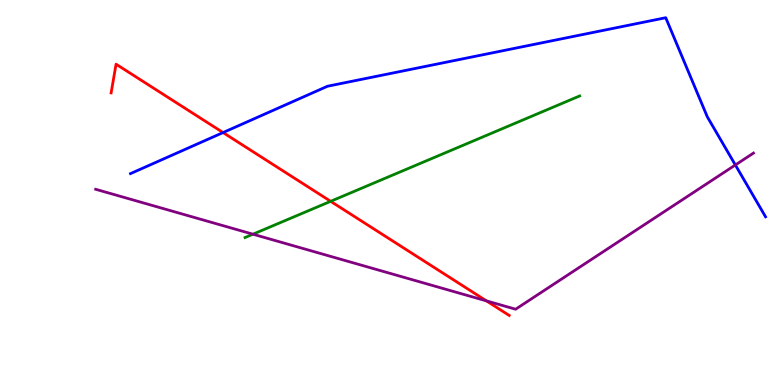[{'lines': ['blue', 'red'], 'intersections': [{'x': 2.88, 'y': 6.56}]}, {'lines': ['green', 'red'], 'intersections': [{'x': 4.27, 'y': 4.77}]}, {'lines': ['purple', 'red'], 'intersections': [{'x': 6.28, 'y': 2.18}]}, {'lines': ['blue', 'green'], 'intersections': []}, {'lines': ['blue', 'purple'], 'intersections': [{'x': 9.49, 'y': 5.71}]}, {'lines': ['green', 'purple'], 'intersections': [{'x': 3.26, 'y': 3.92}]}]